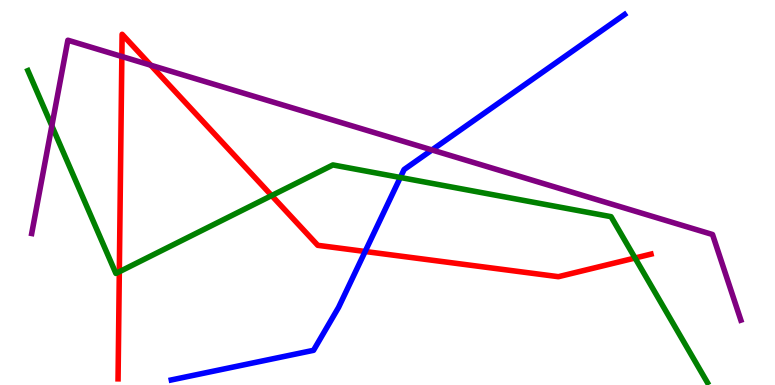[{'lines': ['blue', 'red'], 'intersections': [{'x': 4.71, 'y': 3.47}]}, {'lines': ['green', 'red'], 'intersections': [{'x': 1.54, 'y': 2.94}, {'x': 3.51, 'y': 4.92}, {'x': 8.19, 'y': 3.3}]}, {'lines': ['purple', 'red'], 'intersections': [{'x': 1.57, 'y': 8.53}, {'x': 1.95, 'y': 8.31}]}, {'lines': ['blue', 'green'], 'intersections': [{'x': 5.17, 'y': 5.39}]}, {'lines': ['blue', 'purple'], 'intersections': [{'x': 5.57, 'y': 6.11}]}, {'lines': ['green', 'purple'], 'intersections': [{'x': 0.669, 'y': 6.73}]}]